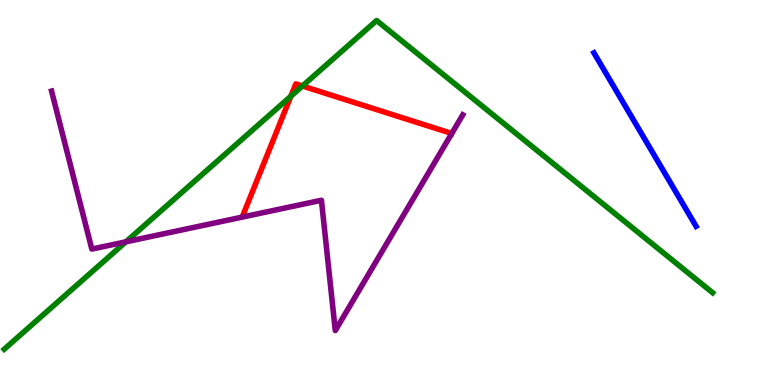[{'lines': ['blue', 'red'], 'intersections': []}, {'lines': ['green', 'red'], 'intersections': [{'x': 3.75, 'y': 7.5}, {'x': 3.9, 'y': 7.77}]}, {'lines': ['purple', 'red'], 'intersections': []}, {'lines': ['blue', 'green'], 'intersections': []}, {'lines': ['blue', 'purple'], 'intersections': []}, {'lines': ['green', 'purple'], 'intersections': [{'x': 1.62, 'y': 3.72}]}]